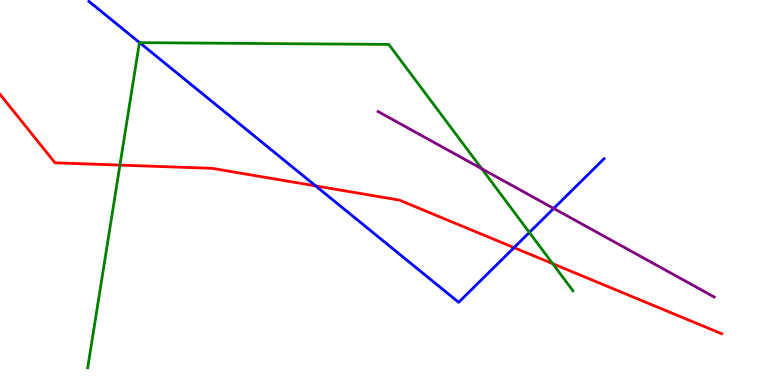[{'lines': ['blue', 'red'], 'intersections': [{'x': 4.07, 'y': 5.17}, {'x': 6.63, 'y': 3.57}]}, {'lines': ['green', 'red'], 'intersections': [{'x': 1.55, 'y': 5.71}, {'x': 7.13, 'y': 3.15}]}, {'lines': ['purple', 'red'], 'intersections': []}, {'lines': ['blue', 'green'], 'intersections': [{'x': 1.8, 'y': 8.89}, {'x': 6.83, 'y': 3.96}]}, {'lines': ['blue', 'purple'], 'intersections': [{'x': 7.14, 'y': 4.59}]}, {'lines': ['green', 'purple'], 'intersections': [{'x': 6.22, 'y': 5.62}]}]